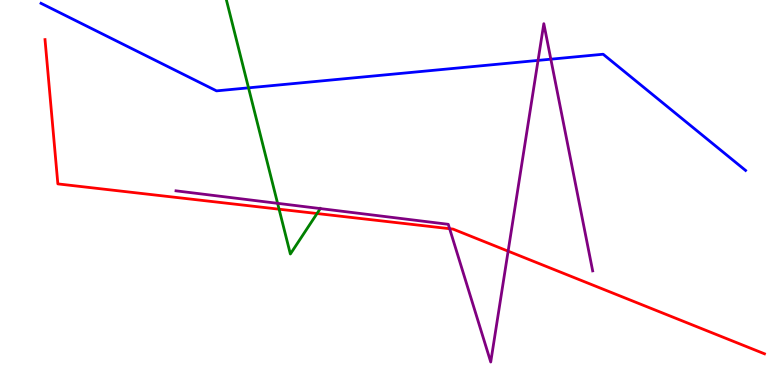[{'lines': ['blue', 'red'], 'intersections': []}, {'lines': ['green', 'red'], 'intersections': [{'x': 3.6, 'y': 4.57}, {'x': 4.09, 'y': 4.45}]}, {'lines': ['purple', 'red'], 'intersections': [{'x': 5.8, 'y': 4.06}, {'x': 6.56, 'y': 3.48}]}, {'lines': ['blue', 'green'], 'intersections': [{'x': 3.21, 'y': 7.72}]}, {'lines': ['blue', 'purple'], 'intersections': [{'x': 6.94, 'y': 8.43}, {'x': 7.11, 'y': 8.46}]}, {'lines': ['green', 'purple'], 'intersections': [{'x': 3.58, 'y': 4.72}, {'x': 4.13, 'y': 4.58}]}]